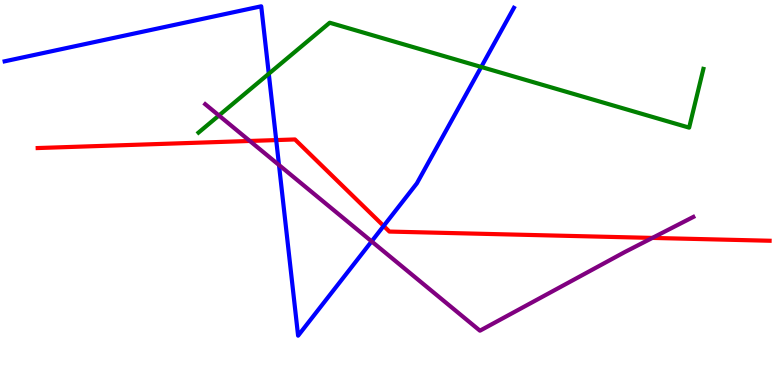[{'lines': ['blue', 'red'], 'intersections': [{'x': 3.56, 'y': 6.36}, {'x': 4.95, 'y': 4.13}]}, {'lines': ['green', 'red'], 'intersections': []}, {'lines': ['purple', 'red'], 'intersections': [{'x': 3.22, 'y': 6.34}, {'x': 8.42, 'y': 3.82}]}, {'lines': ['blue', 'green'], 'intersections': [{'x': 3.47, 'y': 8.08}, {'x': 6.21, 'y': 8.26}]}, {'lines': ['blue', 'purple'], 'intersections': [{'x': 3.6, 'y': 5.71}, {'x': 4.8, 'y': 3.73}]}, {'lines': ['green', 'purple'], 'intersections': [{'x': 2.82, 'y': 7.0}]}]